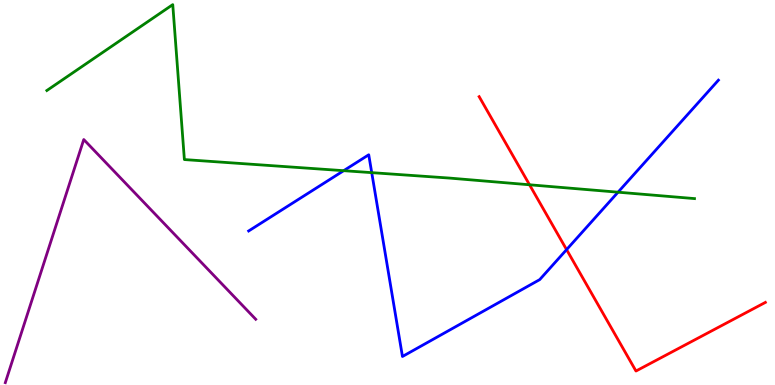[{'lines': ['blue', 'red'], 'intersections': [{'x': 7.31, 'y': 3.52}]}, {'lines': ['green', 'red'], 'intersections': [{'x': 6.83, 'y': 5.2}]}, {'lines': ['purple', 'red'], 'intersections': []}, {'lines': ['blue', 'green'], 'intersections': [{'x': 4.43, 'y': 5.57}, {'x': 4.8, 'y': 5.52}, {'x': 7.97, 'y': 5.01}]}, {'lines': ['blue', 'purple'], 'intersections': []}, {'lines': ['green', 'purple'], 'intersections': []}]